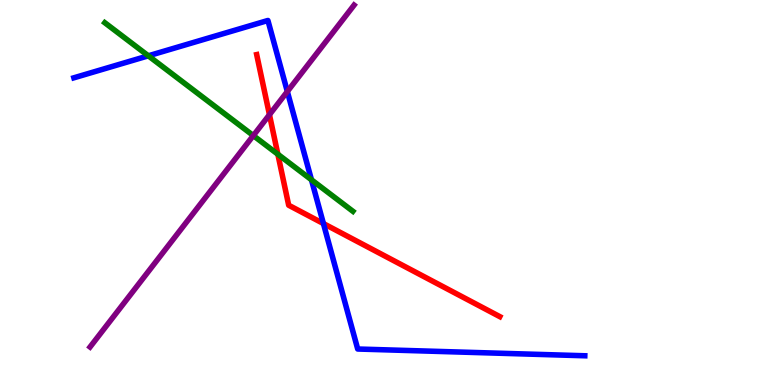[{'lines': ['blue', 'red'], 'intersections': [{'x': 4.17, 'y': 4.19}]}, {'lines': ['green', 'red'], 'intersections': [{'x': 3.59, 'y': 5.99}]}, {'lines': ['purple', 'red'], 'intersections': [{'x': 3.48, 'y': 7.02}]}, {'lines': ['blue', 'green'], 'intersections': [{'x': 1.91, 'y': 8.55}, {'x': 4.02, 'y': 5.33}]}, {'lines': ['blue', 'purple'], 'intersections': [{'x': 3.71, 'y': 7.62}]}, {'lines': ['green', 'purple'], 'intersections': [{'x': 3.27, 'y': 6.48}]}]